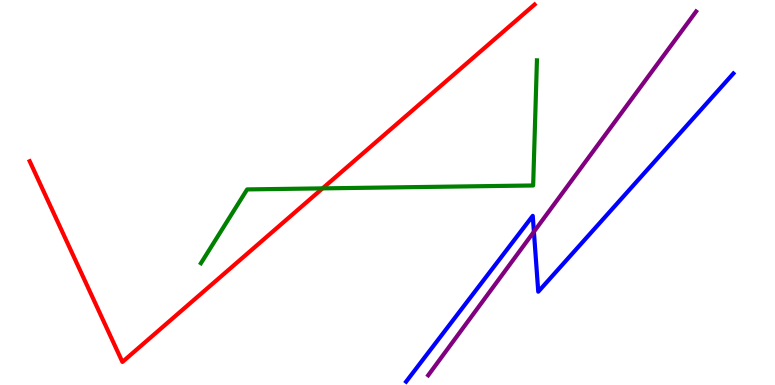[{'lines': ['blue', 'red'], 'intersections': []}, {'lines': ['green', 'red'], 'intersections': [{'x': 4.16, 'y': 5.11}]}, {'lines': ['purple', 'red'], 'intersections': []}, {'lines': ['blue', 'green'], 'intersections': []}, {'lines': ['blue', 'purple'], 'intersections': [{'x': 6.89, 'y': 3.98}]}, {'lines': ['green', 'purple'], 'intersections': []}]